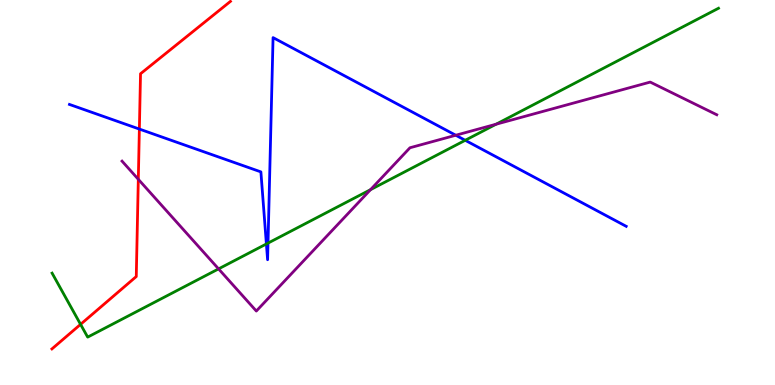[{'lines': ['blue', 'red'], 'intersections': [{'x': 1.8, 'y': 6.65}]}, {'lines': ['green', 'red'], 'intersections': [{'x': 1.04, 'y': 1.58}]}, {'lines': ['purple', 'red'], 'intersections': [{'x': 1.78, 'y': 5.34}]}, {'lines': ['blue', 'green'], 'intersections': [{'x': 3.44, 'y': 3.66}, {'x': 3.46, 'y': 3.69}, {'x': 6.0, 'y': 6.36}]}, {'lines': ['blue', 'purple'], 'intersections': [{'x': 5.88, 'y': 6.49}]}, {'lines': ['green', 'purple'], 'intersections': [{'x': 2.82, 'y': 3.02}, {'x': 4.78, 'y': 5.07}, {'x': 6.4, 'y': 6.77}]}]